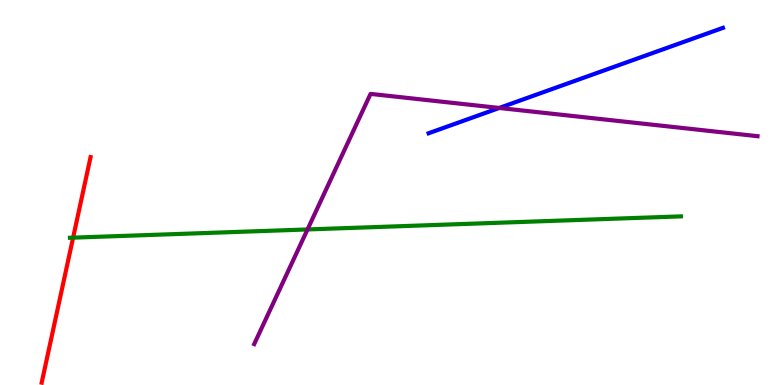[{'lines': ['blue', 'red'], 'intersections': []}, {'lines': ['green', 'red'], 'intersections': [{'x': 0.943, 'y': 3.83}]}, {'lines': ['purple', 'red'], 'intersections': []}, {'lines': ['blue', 'green'], 'intersections': []}, {'lines': ['blue', 'purple'], 'intersections': [{'x': 6.44, 'y': 7.2}]}, {'lines': ['green', 'purple'], 'intersections': [{'x': 3.97, 'y': 4.04}]}]